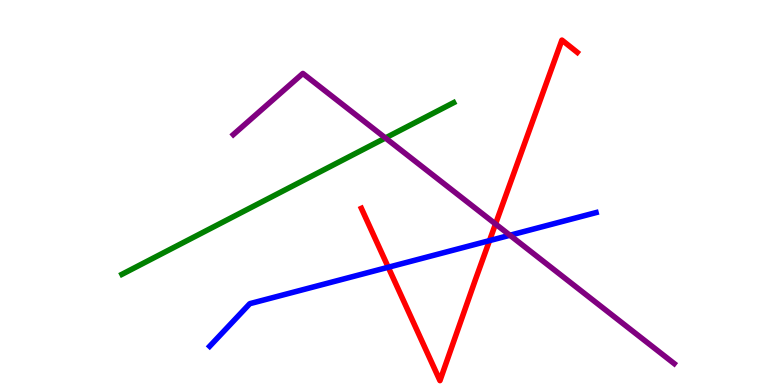[{'lines': ['blue', 'red'], 'intersections': [{'x': 5.01, 'y': 3.06}, {'x': 6.32, 'y': 3.75}]}, {'lines': ['green', 'red'], 'intersections': []}, {'lines': ['purple', 'red'], 'intersections': [{'x': 6.39, 'y': 4.18}]}, {'lines': ['blue', 'green'], 'intersections': []}, {'lines': ['blue', 'purple'], 'intersections': [{'x': 6.58, 'y': 3.89}]}, {'lines': ['green', 'purple'], 'intersections': [{'x': 4.97, 'y': 6.42}]}]